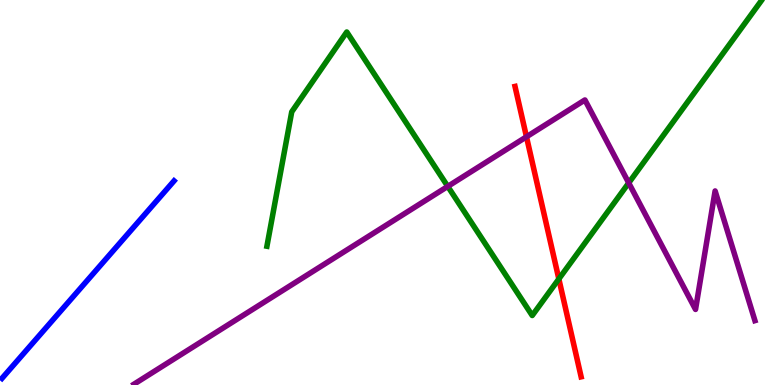[{'lines': ['blue', 'red'], 'intersections': []}, {'lines': ['green', 'red'], 'intersections': [{'x': 7.21, 'y': 2.75}]}, {'lines': ['purple', 'red'], 'intersections': [{'x': 6.79, 'y': 6.45}]}, {'lines': ['blue', 'green'], 'intersections': []}, {'lines': ['blue', 'purple'], 'intersections': []}, {'lines': ['green', 'purple'], 'intersections': [{'x': 5.78, 'y': 5.16}, {'x': 8.11, 'y': 5.25}]}]